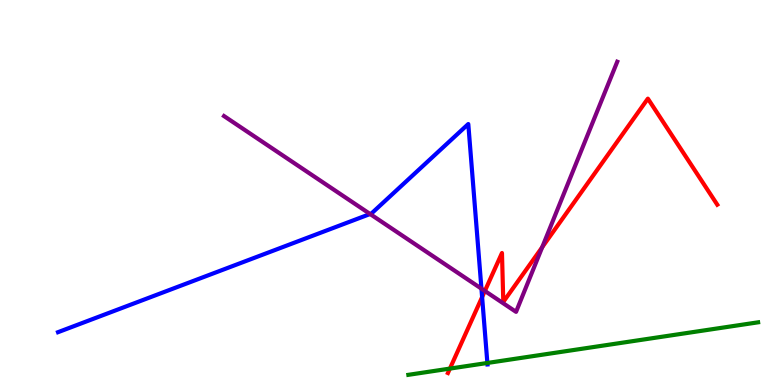[{'lines': ['blue', 'red'], 'intersections': [{'x': 6.22, 'y': 2.28}]}, {'lines': ['green', 'red'], 'intersections': [{'x': 5.81, 'y': 0.426}]}, {'lines': ['purple', 'red'], 'intersections': [{'x': 6.26, 'y': 2.44}, {'x': 7.0, 'y': 3.58}]}, {'lines': ['blue', 'green'], 'intersections': [{'x': 6.29, 'y': 0.572}]}, {'lines': ['blue', 'purple'], 'intersections': [{'x': 4.78, 'y': 4.44}, {'x': 6.21, 'y': 2.5}]}, {'lines': ['green', 'purple'], 'intersections': []}]